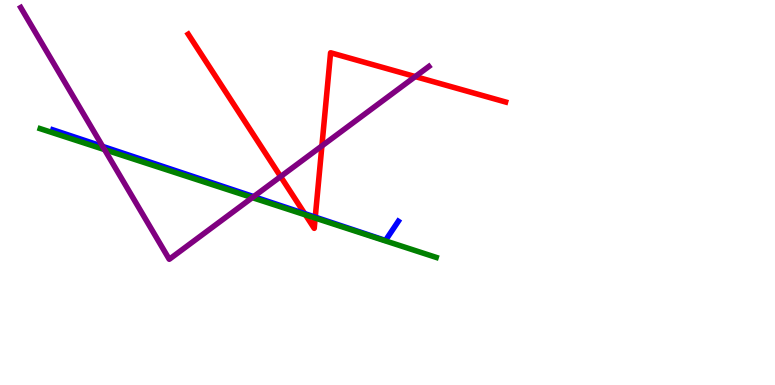[{'lines': ['blue', 'red'], 'intersections': [{'x': 3.93, 'y': 4.45}, {'x': 4.07, 'y': 4.36}]}, {'lines': ['green', 'red'], 'intersections': [{'x': 3.94, 'y': 4.42}, {'x': 4.07, 'y': 4.34}]}, {'lines': ['purple', 'red'], 'intersections': [{'x': 3.62, 'y': 5.41}, {'x': 4.15, 'y': 6.21}, {'x': 5.36, 'y': 8.01}]}, {'lines': ['blue', 'green'], 'intersections': []}, {'lines': ['blue', 'purple'], 'intersections': [{'x': 1.32, 'y': 6.2}, {'x': 3.27, 'y': 4.89}]}, {'lines': ['green', 'purple'], 'intersections': [{'x': 1.35, 'y': 6.11}, {'x': 3.26, 'y': 4.87}]}]